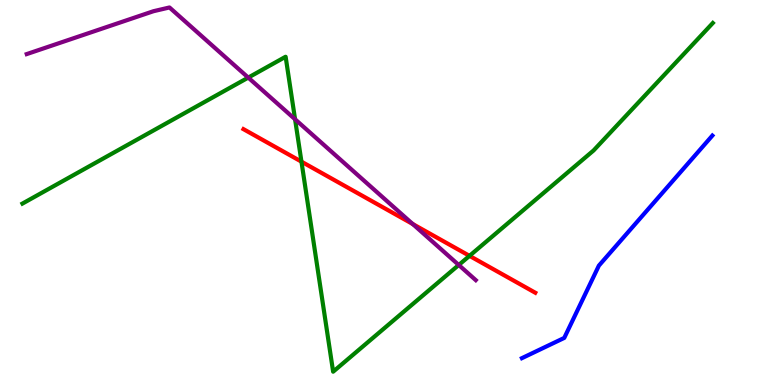[{'lines': ['blue', 'red'], 'intersections': []}, {'lines': ['green', 'red'], 'intersections': [{'x': 3.89, 'y': 5.8}, {'x': 6.06, 'y': 3.35}]}, {'lines': ['purple', 'red'], 'intersections': [{'x': 5.33, 'y': 4.18}]}, {'lines': ['blue', 'green'], 'intersections': []}, {'lines': ['blue', 'purple'], 'intersections': []}, {'lines': ['green', 'purple'], 'intersections': [{'x': 3.2, 'y': 7.98}, {'x': 3.81, 'y': 6.9}, {'x': 5.92, 'y': 3.12}]}]